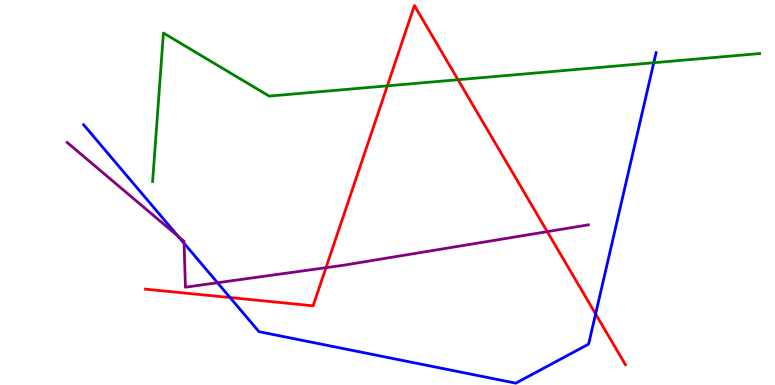[{'lines': ['blue', 'red'], 'intersections': [{'x': 2.97, 'y': 2.27}, {'x': 7.69, 'y': 1.85}]}, {'lines': ['green', 'red'], 'intersections': [{'x': 5.0, 'y': 7.77}, {'x': 5.91, 'y': 7.93}]}, {'lines': ['purple', 'red'], 'intersections': [{'x': 4.21, 'y': 3.05}, {'x': 7.06, 'y': 3.98}]}, {'lines': ['blue', 'green'], 'intersections': [{'x': 8.44, 'y': 8.37}]}, {'lines': ['blue', 'purple'], 'intersections': [{'x': 2.3, 'y': 3.86}, {'x': 2.38, 'y': 3.68}, {'x': 2.81, 'y': 2.66}]}, {'lines': ['green', 'purple'], 'intersections': []}]